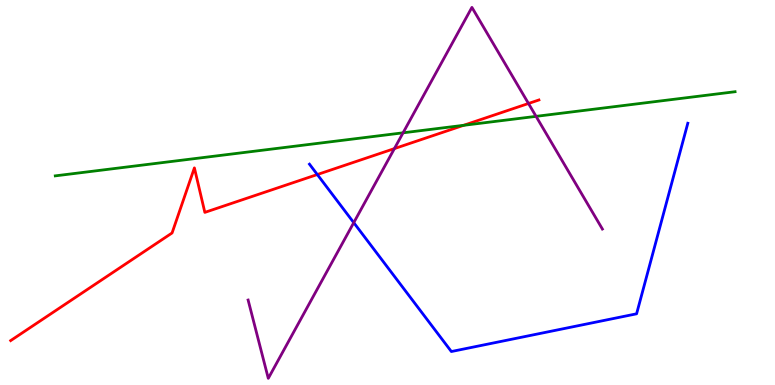[{'lines': ['blue', 'red'], 'intersections': [{'x': 4.09, 'y': 5.47}]}, {'lines': ['green', 'red'], 'intersections': [{'x': 5.98, 'y': 6.74}]}, {'lines': ['purple', 'red'], 'intersections': [{'x': 5.09, 'y': 6.14}, {'x': 6.82, 'y': 7.31}]}, {'lines': ['blue', 'green'], 'intersections': []}, {'lines': ['blue', 'purple'], 'intersections': [{'x': 4.56, 'y': 4.22}]}, {'lines': ['green', 'purple'], 'intersections': [{'x': 5.2, 'y': 6.55}, {'x': 6.92, 'y': 6.98}]}]